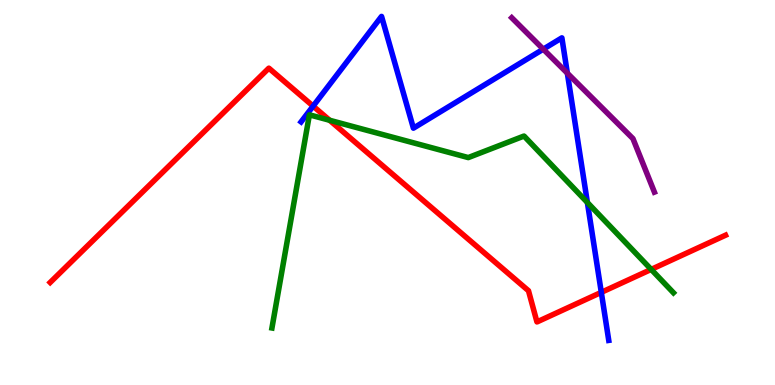[{'lines': ['blue', 'red'], 'intersections': [{'x': 4.04, 'y': 7.24}, {'x': 7.76, 'y': 2.41}]}, {'lines': ['green', 'red'], 'intersections': [{'x': 4.25, 'y': 6.88}, {'x': 8.4, 'y': 3.0}]}, {'lines': ['purple', 'red'], 'intersections': []}, {'lines': ['blue', 'green'], 'intersections': [{'x': 7.58, 'y': 4.74}]}, {'lines': ['blue', 'purple'], 'intersections': [{'x': 7.01, 'y': 8.72}, {'x': 7.32, 'y': 8.1}]}, {'lines': ['green', 'purple'], 'intersections': []}]